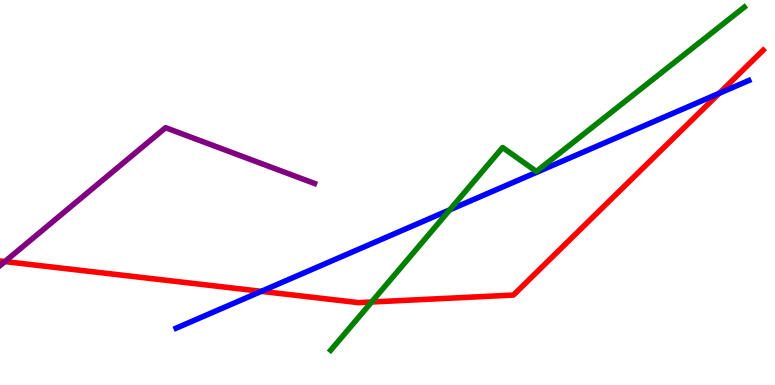[{'lines': ['blue', 'red'], 'intersections': [{'x': 3.37, 'y': 2.43}, {'x': 9.28, 'y': 7.58}]}, {'lines': ['green', 'red'], 'intersections': [{'x': 4.79, 'y': 2.16}]}, {'lines': ['purple', 'red'], 'intersections': [{'x': 0.063, 'y': 3.21}]}, {'lines': ['blue', 'green'], 'intersections': [{'x': 5.8, 'y': 4.55}]}, {'lines': ['blue', 'purple'], 'intersections': []}, {'lines': ['green', 'purple'], 'intersections': []}]